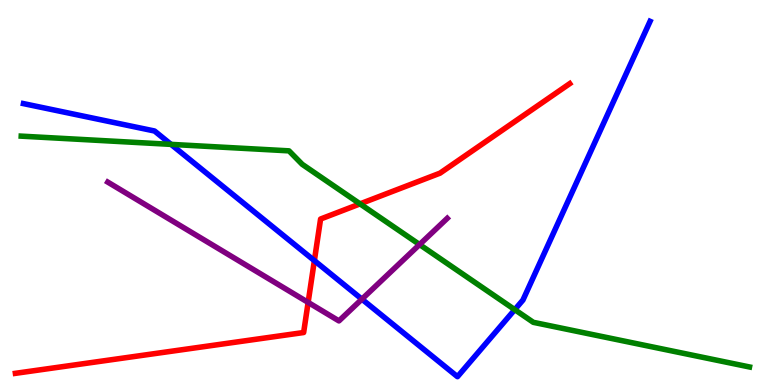[{'lines': ['blue', 'red'], 'intersections': [{'x': 4.06, 'y': 3.23}]}, {'lines': ['green', 'red'], 'intersections': [{'x': 4.65, 'y': 4.7}]}, {'lines': ['purple', 'red'], 'intersections': [{'x': 3.98, 'y': 2.15}]}, {'lines': ['blue', 'green'], 'intersections': [{'x': 2.21, 'y': 6.25}, {'x': 6.64, 'y': 1.96}]}, {'lines': ['blue', 'purple'], 'intersections': [{'x': 4.67, 'y': 2.23}]}, {'lines': ['green', 'purple'], 'intersections': [{'x': 5.41, 'y': 3.65}]}]